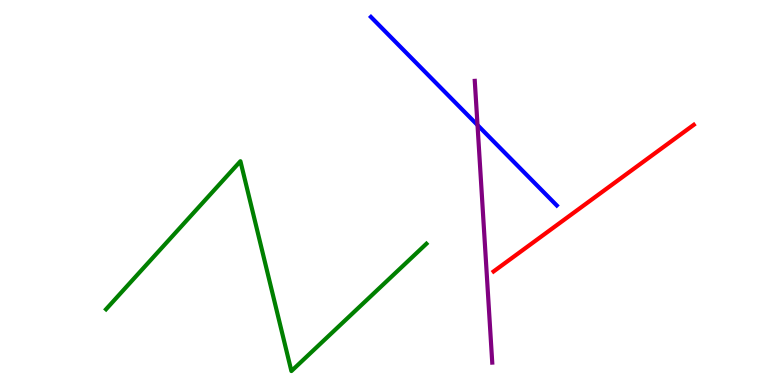[{'lines': ['blue', 'red'], 'intersections': []}, {'lines': ['green', 'red'], 'intersections': []}, {'lines': ['purple', 'red'], 'intersections': []}, {'lines': ['blue', 'green'], 'intersections': []}, {'lines': ['blue', 'purple'], 'intersections': [{'x': 6.16, 'y': 6.75}]}, {'lines': ['green', 'purple'], 'intersections': []}]